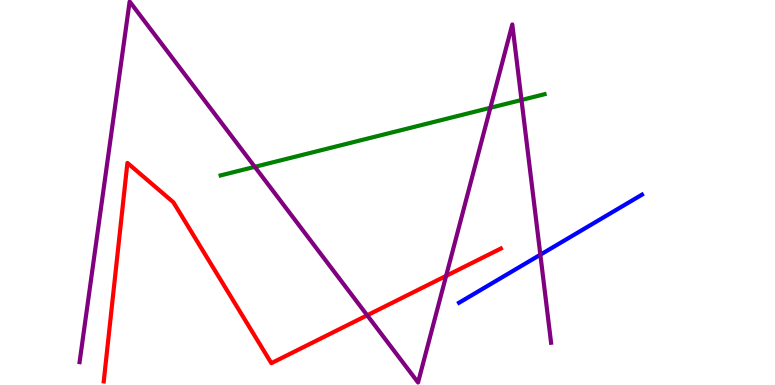[{'lines': ['blue', 'red'], 'intersections': []}, {'lines': ['green', 'red'], 'intersections': []}, {'lines': ['purple', 'red'], 'intersections': [{'x': 4.74, 'y': 1.81}, {'x': 5.76, 'y': 2.83}]}, {'lines': ['blue', 'green'], 'intersections': []}, {'lines': ['blue', 'purple'], 'intersections': [{'x': 6.97, 'y': 3.38}]}, {'lines': ['green', 'purple'], 'intersections': [{'x': 3.29, 'y': 5.67}, {'x': 6.33, 'y': 7.2}, {'x': 6.73, 'y': 7.4}]}]